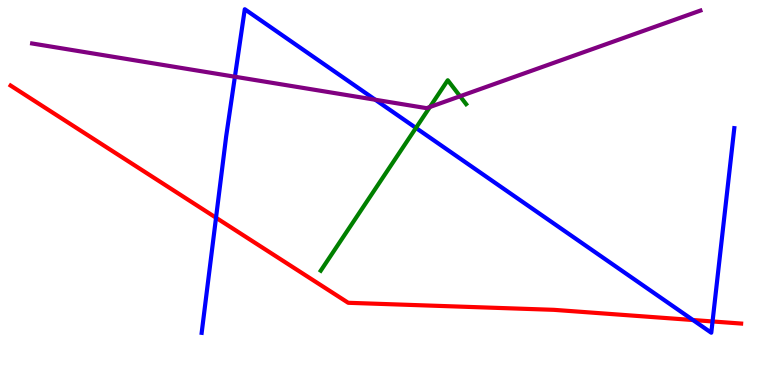[{'lines': ['blue', 'red'], 'intersections': [{'x': 2.79, 'y': 4.34}, {'x': 8.94, 'y': 1.69}, {'x': 9.19, 'y': 1.65}]}, {'lines': ['green', 'red'], 'intersections': []}, {'lines': ['purple', 'red'], 'intersections': []}, {'lines': ['blue', 'green'], 'intersections': [{'x': 5.37, 'y': 6.68}]}, {'lines': ['blue', 'purple'], 'intersections': [{'x': 3.03, 'y': 8.01}, {'x': 4.84, 'y': 7.41}]}, {'lines': ['green', 'purple'], 'intersections': [{'x': 5.55, 'y': 7.22}, {'x': 5.94, 'y': 7.5}]}]